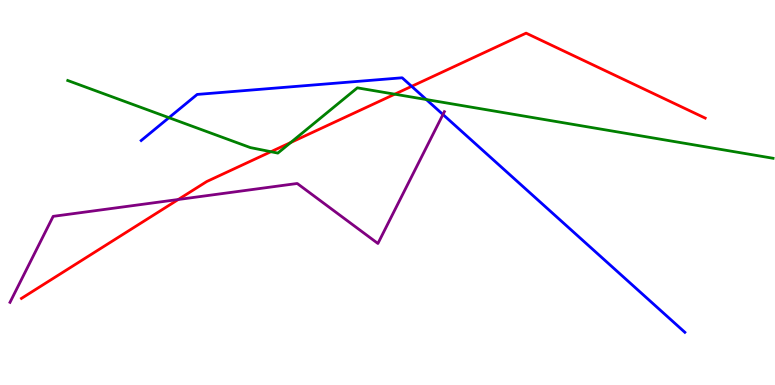[{'lines': ['blue', 'red'], 'intersections': [{'x': 5.31, 'y': 7.76}]}, {'lines': ['green', 'red'], 'intersections': [{'x': 3.5, 'y': 6.06}, {'x': 3.75, 'y': 6.3}, {'x': 5.09, 'y': 7.55}]}, {'lines': ['purple', 'red'], 'intersections': [{'x': 2.3, 'y': 4.82}]}, {'lines': ['blue', 'green'], 'intersections': [{'x': 2.18, 'y': 6.94}, {'x': 5.5, 'y': 7.41}]}, {'lines': ['blue', 'purple'], 'intersections': [{'x': 5.72, 'y': 7.03}]}, {'lines': ['green', 'purple'], 'intersections': []}]